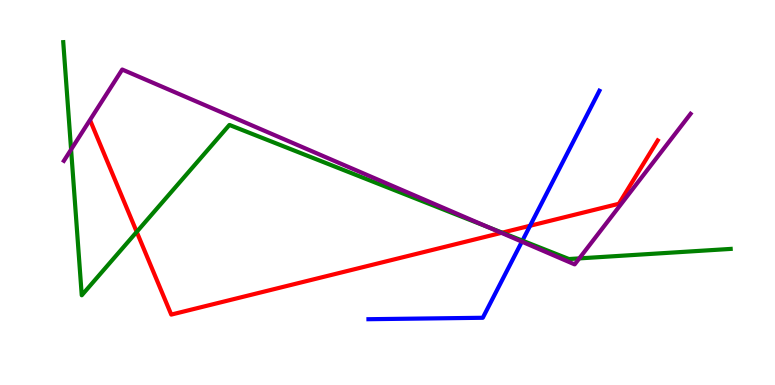[{'lines': ['blue', 'red'], 'intersections': [{'x': 6.84, 'y': 4.14}]}, {'lines': ['green', 'red'], 'intersections': [{'x': 1.76, 'y': 3.98}, {'x': 6.48, 'y': 3.96}]}, {'lines': ['purple', 'red'], 'intersections': [{'x': 6.47, 'y': 3.95}]}, {'lines': ['blue', 'green'], 'intersections': [{'x': 6.74, 'y': 3.75}]}, {'lines': ['blue', 'purple'], 'intersections': [{'x': 6.73, 'y': 3.72}]}, {'lines': ['green', 'purple'], 'intersections': [{'x': 0.917, 'y': 6.12}, {'x': 6.3, 'y': 4.1}, {'x': 7.47, 'y': 3.29}]}]